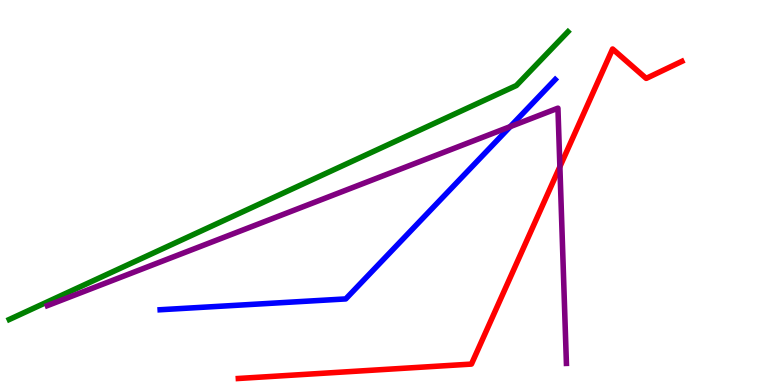[{'lines': ['blue', 'red'], 'intersections': []}, {'lines': ['green', 'red'], 'intersections': []}, {'lines': ['purple', 'red'], 'intersections': [{'x': 7.22, 'y': 5.67}]}, {'lines': ['blue', 'green'], 'intersections': []}, {'lines': ['blue', 'purple'], 'intersections': [{'x': 6.58, 'y': 6.71}]}, {'lines': ['green', 'purple'], 'intersections': []}]